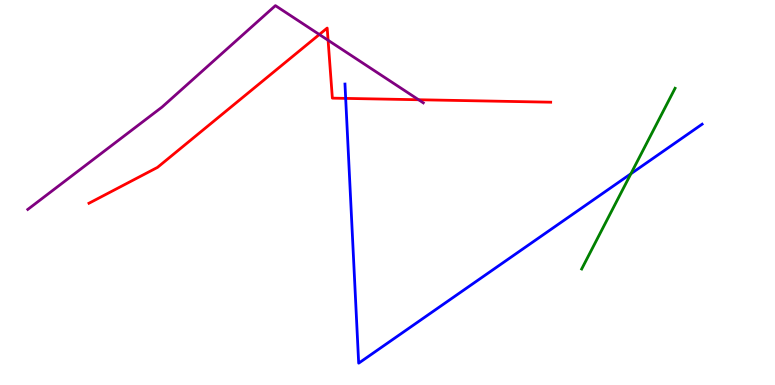[{'lines': ['blue', 'red'], 'intersections': [{'x': 4.46, 'y': 7.44}]}, {'lines': ['green', 'red'], 'intersections': []}, {'lines': ['purple', 'red'], 'intersections': [{'x': 4.12, 'y': 9.1}, {'x': 4.23, 'y': 8.95}, {'x': 5.4, 'y': 7.41}]}, {'lines': ['blue', 'green'], 'intersections': [{'x': 8.14, 'y': 5.49}]}, {'lines': ['blue', 'purple'], 'intersections': []}, {'lines': ['green', 'purple'], 'intersections': []}]